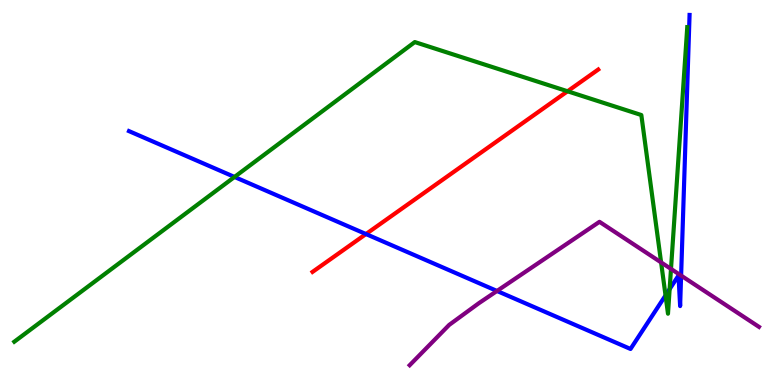[{'lines': ['blue', 'red'], 'intersections': [{'x': 4.72, 'y': 3.92}]}, {'lines': ['green', 'red'], 'intersections': [{'x': 7.32, 'y': 7.63}]}, {'lines': ['purple', 'red'], 'intersections': []}, {'lines': ['blue', 'green'], 'intersections': [{'x': 3.03, 'y': 5.4}, {'x': 8.59, 'y': 2.33}, {'x': 8.64, 'y': 2.49}]}, {'lines': ['blue', 'purple'], 'intersections': [{'x': 6.41, 'y': 2.44}, {'x': 8.79, 'y': 2.84}]}, {'lines': ['green', 'purple'], 'intersections': [{'x': 8.53, 'y': 3.18}, {'x': 8.66, 'y': 3.02}]}]